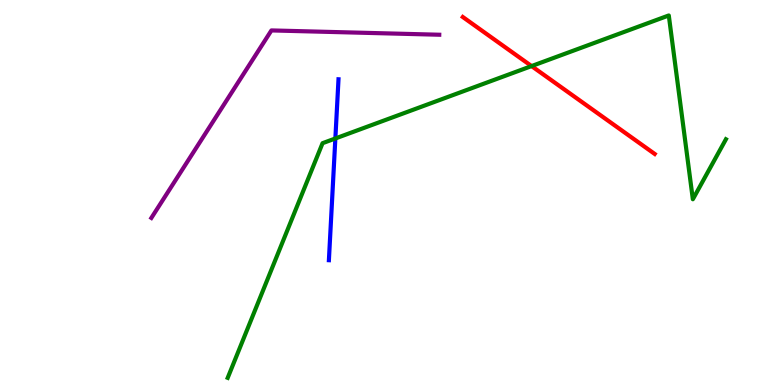[{'lines': ['blue', 'red'], 'intersections': []}, {'lines': ['green', 'red'], 'intersections': [{'x': 6.86, 'y': 8.28}]}, {'lines': ['purple', 'red'], 'intersections': []}, {'lines': ['blue', 'green'], 'intersections': [{'x': 4.33, 'y': 6.4}]}, {'lines': ['blue', 'purple'], 'intersections': []}, {'lines': ['green', 'purple'], 'intersections': []}]